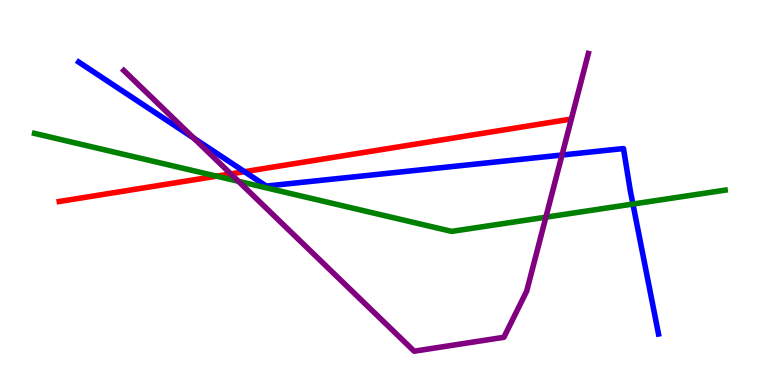[{'lines': ['blue', 'red'], 'intersections': [{'x': 3.15, 'y': 5.54}]}, {'lines': ['green', 'red'], 'intersections': [{'x': 2.8, 'y': 5.42}]}, {'lines': ['purple', 'red'], 'intersections': [{'x': 2.98, 'y': 5.48}]}, {'lines': ['blue', 'green'], 'intersections': [{'x': 8.17, 'y': 4.7}]}, {'lines': ['blue', 'purple'], 'intersections': [{'x': 2.5, 'y': 6.41}, {'x': 7.25, 'y': 5.97}]}, {'lines': ['green', 'purple'], 'intersections': [{'x': 3.08, 'y': 5.29}, {'x': 7.04, 'y': 4.36}]}]